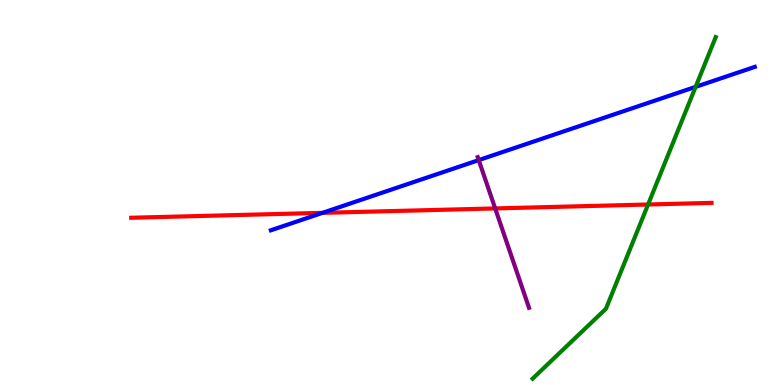[{'lines': ['blue', 'red'], 'intersections': [{'x': 4.16, 'y': 4.47}]}, {'lines': ['green', 'red'], 'intersections': [{'x': 8.36, 'y': 4.69}]}, {'lines': ['purple', 'red'], 'intersections': [{'x': 6.39, 'y': 4.59}]}, {'lines': ['blue', 'green'], 'intersections': [{'x': 8.98, 'y': 7.74}]}, {'lines': ['blue', 'purple'], 'intersections': [{'x': 6.18, 'y': 5.84}]}, {'lines': ['green', 'purple'], 'intersections': []}]